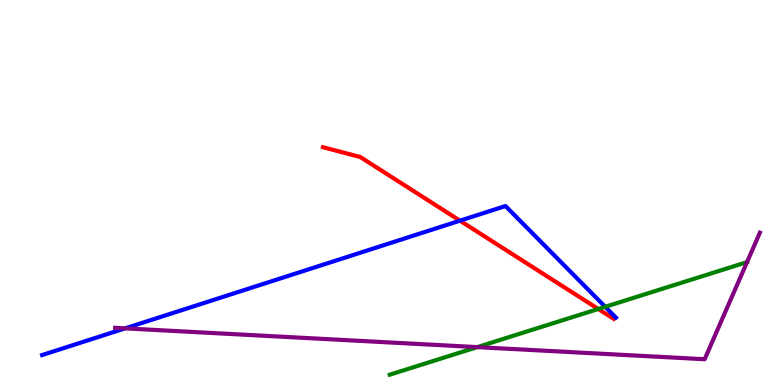[{'lines': ['blue', 'red'], 'intersections': [{'x': 5.94, 'y': 4.27}]}, {'lines': ['green', 'red'], 'intersections': [{'x': 7.72, 'y': 1.97}]}, {'lines': ['purple', 'red'], 'intersections': []}, {'lines': ['blue', 'green'], 'intersections': [{'x': 7.81, 'y': 2.03}]}, {'lines': ['blue', 'purple'], 'intersections': [{'x': 1.61, 'y': 1.47}]}, {'lines': ['green', 'purple'], 'intersections': [{'x': 6.16, 'y': 0.984}]}]